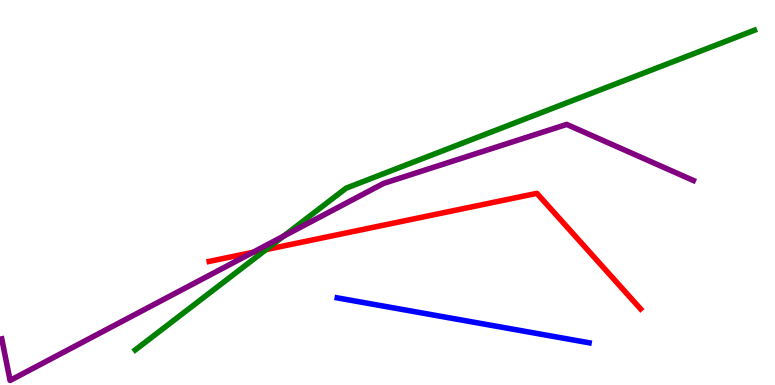[{'lines': ['blue', 'red'], 'intersections': []}, {'lines': ['green', 'red'], 'intersections': [{'x': 3.43, 'y': 3.52}]}, {'lines': ['purple', 'red'], 'intersections': [{'x': 3.26, 'y': 3.45}]}, {'lines': ['blue', 'green'], 'intersections': []}, {'lines': ['blue', 'purple'], 'intersections': []}, {'lines': ['green', 'purple'], 'intersections': [{'x': 3.66, 'y': 3.87}]}]